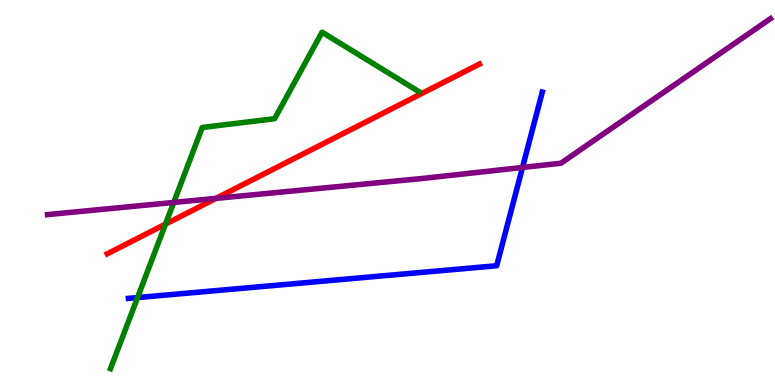[{'lines': ['blue', 'red'], 'intersections': []}, {'lines': ['green', 'red'], 'intersections': [{'x': 2.14, 'y': 4.18}]}, {'lines': ['purple', 'red'], 'intersections': [{'x': 2.79, 'y': 4.85}]}, {'lines': ['blue', 'green'], 'intersections': [{'x': 1.77, 'y': 2.27}]}, {'lines': ['blue', 'purple'], 'intersections': [{'x': 6.74, 'y': 5.65}]}, {'lines': ['green', 'purple'], 'intersections': [{'x': 2.24, 'y': 4.74}]}]